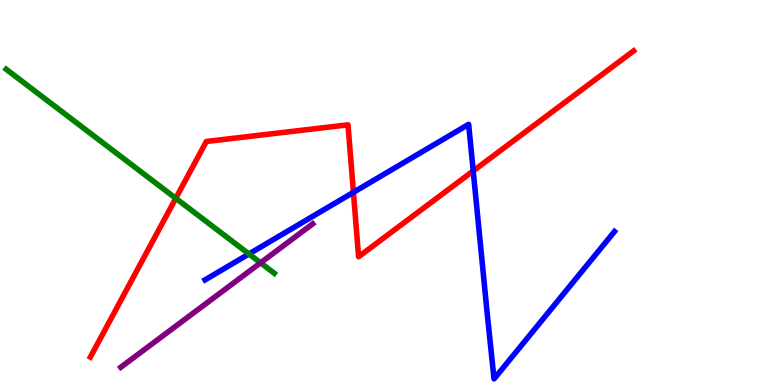[{'lines': ['blue', 'red'], 'intersections': [{'x': 4.56, 'y': 5.0}, {'x': 6.11, 'y': 5.56}]}, {'lines': ['green', 'red'], 'intersections': [{'x': 2.27, 'y': 4.85}]}, {'lines': ['purple', 'red'], 'intersections': []}, {'lines': ['blue', 'green'], 'intersections': [{'x': 3.21, 'y': 3.4}]}, {'lines': ['blue', 'purple'], 'intersections': []}, {'lines': ['green', 'purple'], 'intersections': [{'x': 3.36, 'y': 3.17}]}]